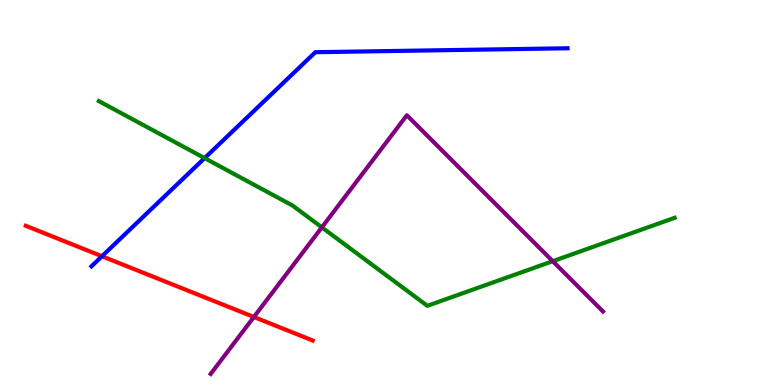[{'lines': ['blue', 'red'], 'intersections': [{'x': 1.32, 'y': 3.34}]}, {'lines': ['green', 'red'], 'intersections': []}, {'lines': ['purple', 'red'], 'intersections': [{'x': 3.28, 'y': 1.77}]}, {'lines': ['blue', 'green'], 'intersections': [{'x': 2.64, 'y': 5.89}]}, {'lines': ['blue', 'purple'], 'intersections': []}, {'lines': ['green', 'purple'], 'intersections': [{'x': 4.15, 'y': 4.09}, {'x': 7.13, 'y': 3.22}]}]